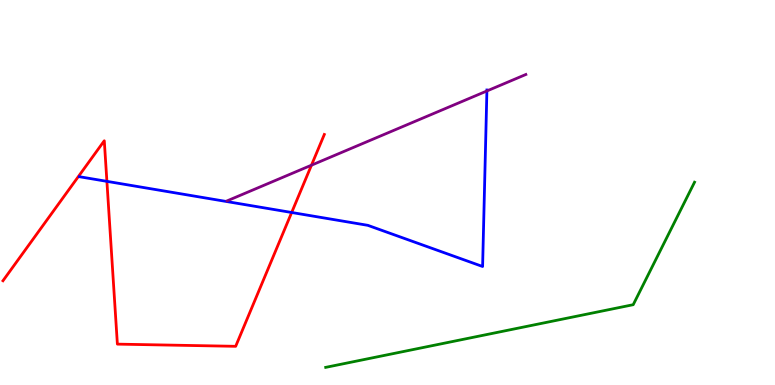[{'lines': ['blue', 'red'], 'intersections': [{'x': 1.38, 'y': 5.29}, {'x': 3.76, 'y': 4.48}]}, {'lines': ['green', 'red'], 'intersections': []}, {'lines': ['purple', 'red'], 'intersections': [{'x': 4.02, 'y': 5.71}]}, {'lines': ['blue', 'green'], 'intersections': []}, {'lines': ['blue', 'purple'], 'intersections': [{'x': 6.28, 'y': 7.64}]}, {'lines': ['green', 'purple'], 'intersections': []}]